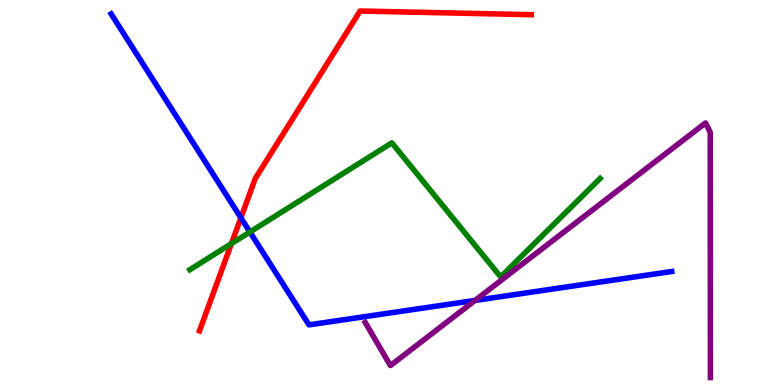[{'lines': ['blue', 'red'], 'intersections': [{'x': 3.11, 'y': 4.34}]}, {'lines': ['green', 'red'], 'intersections': [{'x': 2.99, 'y': 3.67}]}, {'lines': ['purple', 'red'], 'intersections': []}, {'lines': ['blue', 'green'], 'intersections': [{'x': 3.22, 'y': 3.97}]}, {'lines': ['blue', 'purple'], 'intersections': [{'x': 6.13, 'y': 2.2}]}, {'lines': ['green', 'purple'], 'intersections': []}]